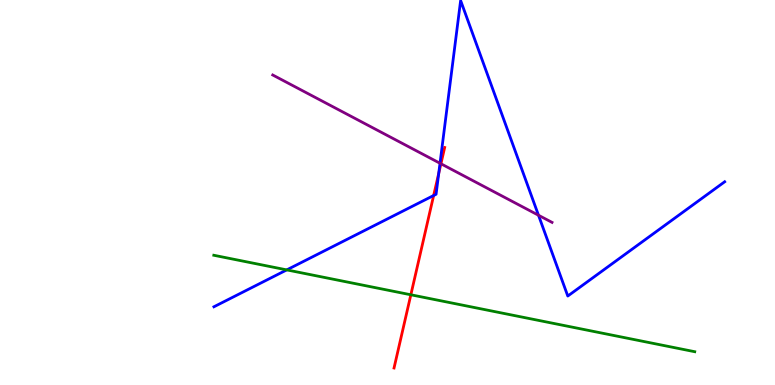[{'lines': ['blue', 'red'], 'intersections': [{'x': 5.6, 'y': 4.92}, {'x': 5.66, 'y': 5.5}]}, {'lines': ['green', 'red'], 'intersections': [{'x': 5.3, 'y': 2.34}]}, {'lines': ['purple', 'red'], 'intersections': [{'x': 5.69, 'y': 5.75}]}, {'lines': ['blue', 'green'], 'intersections': [{'x': 3.7, 'y': 2.99}]}, {'lines': ['blue', 'purple'], 'intersections': [{'x': 5.68, 'y': 5.76}, {'x': 6.95, 'y': 4.41}]}, {'lines': ['green', 'purple'], 'intersections': []}]